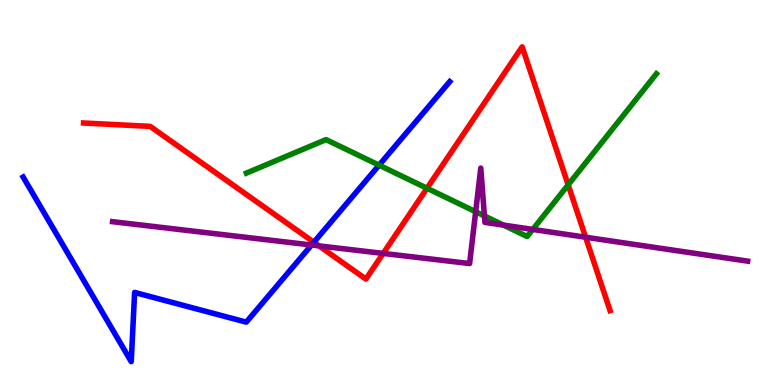[{'lines': ['blue', 'red'], 'intersections': [{'x': 4.05, 'y': 3.71}]}, {'lines': ['green', 'red'], 'intersections': [{'x': 5.51, 'y': 5.11}, {'x': 7.33, 'y': 5.2}]}, {'lines': ['purple', 'red'], 'intersections': [{'x': 4.12, 'y': 3.61}, {'x': 4.94, 'y': 3.42}, {'x': 7.56, 'y': 3.84}]}, {'lines': ['blue', 'green'], 'intersections': [{'x': 4.89, 'y': 5.71}]}, {'lines': ['blue', 'purple'], 'intersections': [{'x': 4.02, 'y': 3.64}]}, {'lines': ['green', 'purple'], 'intersections': [{'x': 6.14, 'y': 4.5}, {'x': 6.25, 'y': 4.39}, {'x': 6.5, 'y': 4.15}, {'x': 6.87, 'y': 4.04}]}]